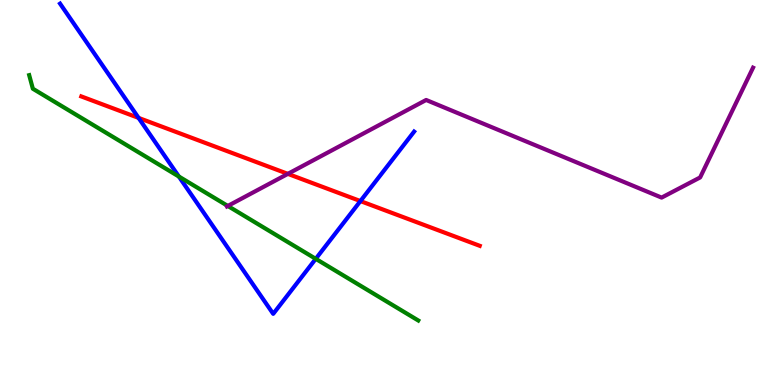[{'lines': ['blue', 'red'], 'intersections': [{'x': 1.79, 'y': 6.94}, {'x': 4.65, 'y': 4.78}]}, {'lines': ['green', 'red'], 'intersections': []}, {'lines': ['purple', 'red'], 'intersections': [{'x': 3.71, 'y': 5.48}]}, {'lines': ['blue', 'green'], 'intersections': [{'x': 2.31, 'y': 5.42}, {'x': 4.07, 'y': 3.28}]}, {'lines': ['blue', 'purple'], 'intersections': []}, {'lines': ['green', 'purple'], 'intersections': [{'x': 2.94, 'y': 4.65}]}]